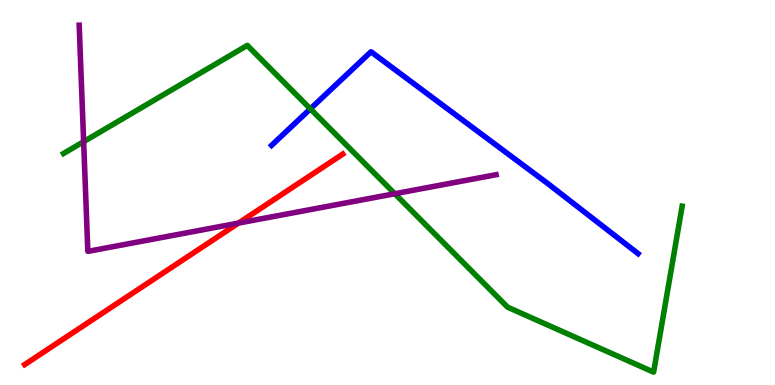[{'lines': ['blue', 'red'], 'intersections': []}, {'lines': ['green', 'red'], 'intersections': []}, {'lines': ['purple', 'red'], 'intersections': [{'x': 3.08, 'y': 4.21}]}, {'lines': ['blue', 'green'], 'intersections': [{'x': 4.0, 'y': 7.17}]}, {'lines': ['blue', 'purple'], 'intersections': []}, {'lines': ['green', 'purple'], 'intersections': [{'x': 1.08, 'y': 6.32}, {'x': 5.09, 'y': 4.97}]}]